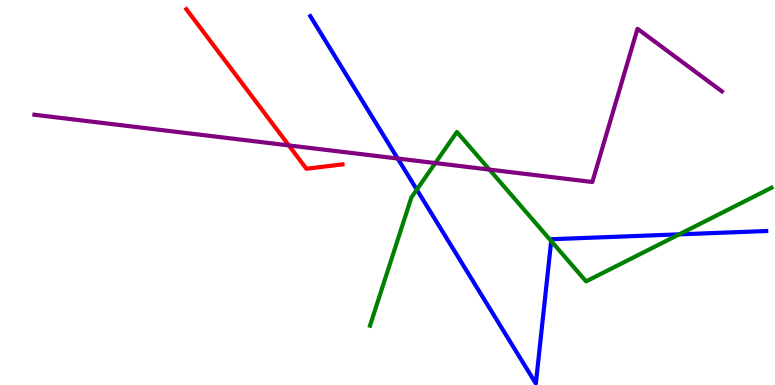[{'lines': ['blue', 'red'], 'intersections': []}, {'lines': ['green', 'red'], 'intersections': []}, {'lines': ['purple', 'red'], 'intersections': [{'x': 3.73, 'y': 6.22}]}, {'lines': ['blue', 'green'], 'intersections': [{'x': 5.38, 'y': 5.07}, {'x': 7.11, 'y': 3.74}, {'x': 8.76, 'y': 3.91}]}, {'lines': ['blue', 'purple'], 'intersections': [{'x': 5.13, 'y': 5.88}]}, {'lines': ['green', 'purple'], 'intersections': [{'x': 5.62, 'y': 5.76}, {'x': 6.32, 'y': 5.6}]}]